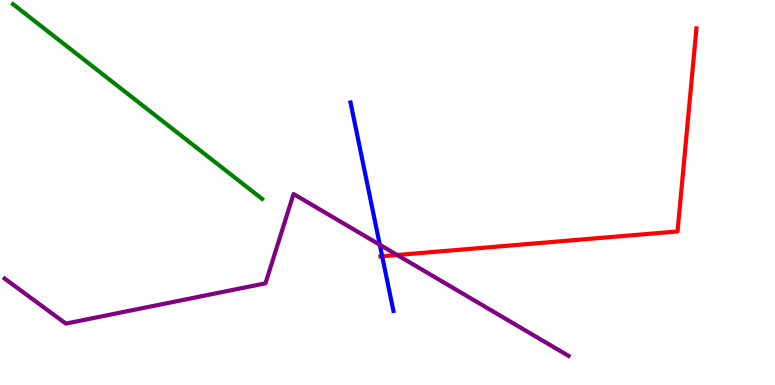[{'lines': ['blue', 'red'], 'intersections': [{'x': 4.93, 'y': 3.34}]}, {'lines': ['green', 'red'], 'intersections': []}, {'lines': ['purple', 'red'], 'intersections': [{'x': 5.13, 'y': 3.38}]}, {'lines': ['blue', 'green'], 'intersections': []}, {'lines': ['blue', 'purple'], 'intersections': [{'x': 4.9, 'y': 3.64}]}, {'lines': ['green', 'purple'], 'intersections': []}]